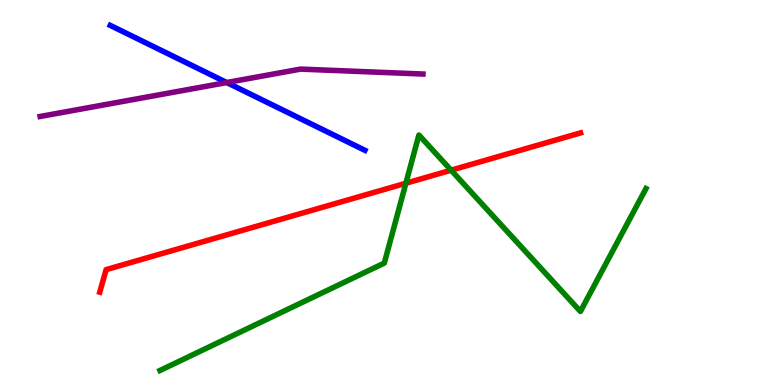[{'lines': ['blue', 'red'], 'intersections': []}, {'lines': ['green', 'red'], 'intersections': [{'x': 5.24, 'y': 5.24}, {'x': 5.82, 'y': 5.58}]}, {'lines': ['purple', 'red'], 'intersections': []}, {'lines': ['blue', 'green'], 'intersections': []}, {'lines': ['blue', 'purple'], 'intersections': [{'x': 2.93, 'y': 7.86}]}, {'lines': ['green', 'purple'], 'intersections': []}]